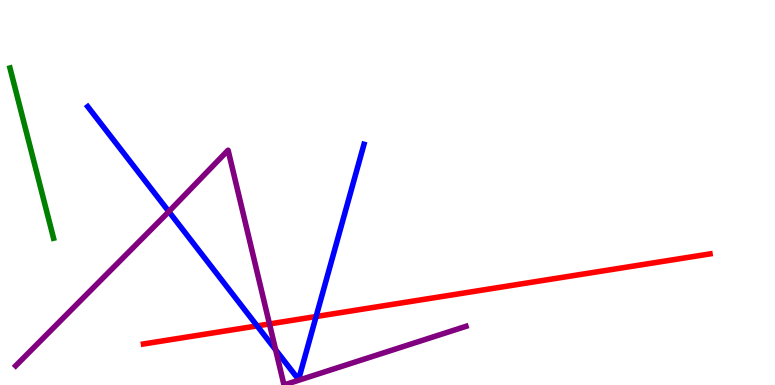[{'lines': ['blue', 'red'], 'intersections': [{'x': 3.32, 'y': 1.54}, {'x': 4.08, 'y': 1.78}]}, {'lines': ['green', 'red'], 'intersections': []}, {'lines': ['purple', 'red'], 'intersections': [{'x': 3.48, 'y': 1.59}]}, {'lines': ['blue', 'green'], 'intersections': []}, {'lines': ['blue', 'purple'], 'intersections': [{'x': 2.18, 'y': 4.5}, {'x': 3.56, 'y': 0.914}]}, {'lines': ['green', 'purple'], 'intersections': []}]